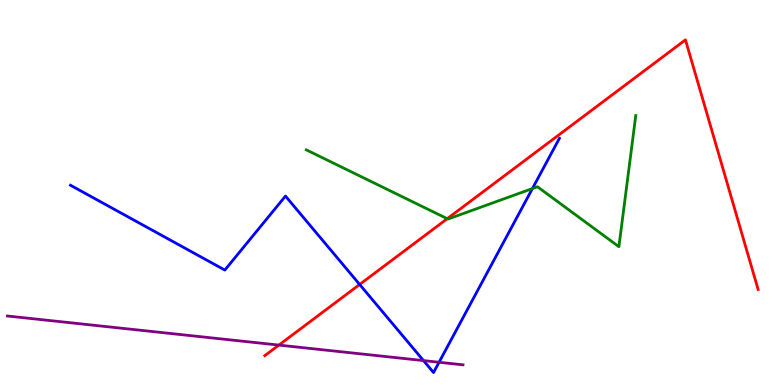[{'lines': ['blue', 'red'], 'intersections': [{'x': 4.64, 'y': 2.61}]}, {'lines': ['green', 'red'], 'intersections': [{'x': 5.77, 'y': 4.32}]}, {'lines': ['purple', 'red'], 'intersections': [{'x': 3.6, 'y': 1.04}]}, {'lines': ['blue', 'green'], 'intersections': [{'x': 6.87, 'y': 5.1}]}, {'lines': ['blue', 'purple'], 'intersections': [{'x': 5.46, 'y': 0.634}, {'x': 5.67, 'y': 0.591}]}, {'lines': ['green', 'purple'], 'intersections': []}]